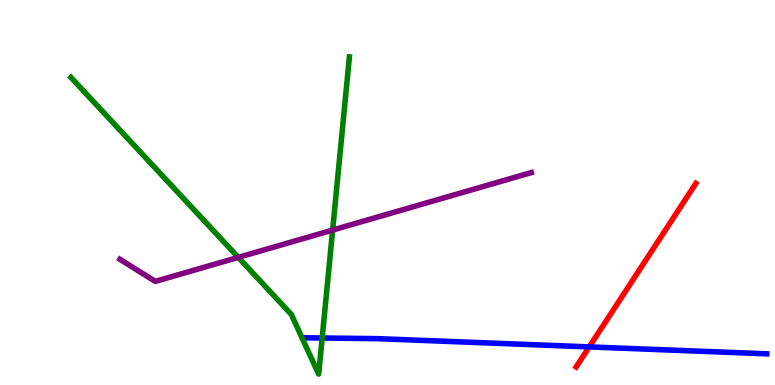[{'lines': ['blue', 'red'], 'intersections': [{'x': 7.6, 'y': 0.989}]}, {'lines': ['green', 'red'], 'intersections': []}, {'lines': ['purple', 'red'], 'intersections': []}, {'lines': ['blue', 'green'], 'intersections': [{'x': 4.16, 'y': 1.22}]}, {'lines': ['blue', 'purple'], 'intersections': []}, {'lines': ['green', 'purple'], 'intersections': [{'x': 3.07, 'y': 3.31}, {'x': 4.29, 'y': 4.02}]}]